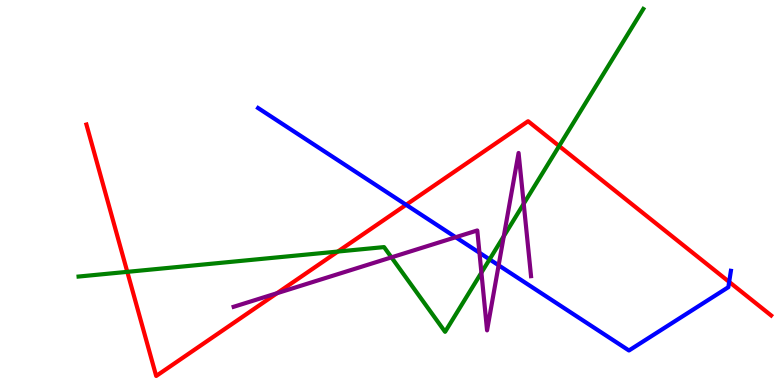[{'lines': ['blue', 'red'], 'intersections': [{'x': 5.24, 'y': 4.68}, {'x': 9.41, 'y': 2.68}]}, {'lines': ['green', 'red'], 'intersections': [{'x': 1.64, 'y': 2.94}, {'x': 4.36, 'y': 3.47}, {'x': 7.21, 'y': 6.21}]}, {'lines': ['purple', 'red'], 'intersections': [{'x': 3.57, 'y': 2.38}]}, {'lines': ['blue', 'green'], 'intersections': [{'x': 6.32, 'y': 3.26}]}, {'lines': ['blue', 'purple'], 'intersections': [{'x': 5.88, 'y': 3.84}, {'x': 6.19, 'y': 3.43}, {'x': 6.43, 'y': 3.11}]}, {'lines': ['green', 'purple'], 'intersections': [{'x': 5.05, 'y': 3.32}, {'x': 6.21, 'y': 2.92}, {'x': 6.5, 'y': 3.87}, {'x': 6.76, 'y': 4.71}]}]